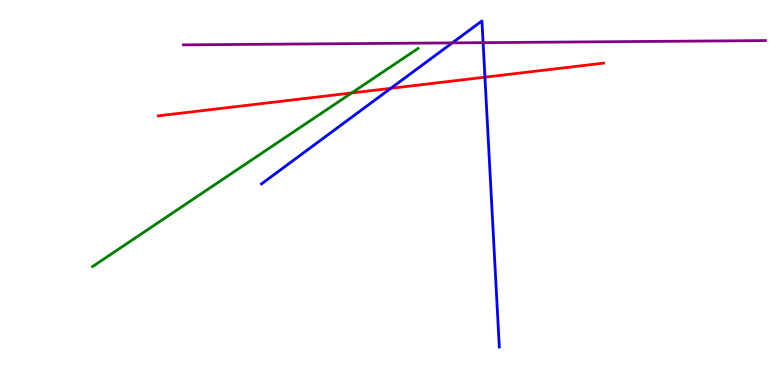[{'lines': ['blue', 'red'], 'intersections': [{'x': 5.04, 'y': 7.71}, {'x': 6.26, 'y': 8.0}]}, {'lines': ['green', 'red'], 'intersections': [{'x': 4.54, 'y': 7.59}]}, {'lines': ['purple', 'red'], 'intersections': []}, {'lines': ['blue', 'green'], 'intersections': []}, {'lines': ['blue', 'purple'], 'intersections': [{'x': 5.84, 'y': 8.89}, {'x': 6.23, 'y': 8.89}]}, {'lines': ['green', 'purple'], 'intersections': []}]